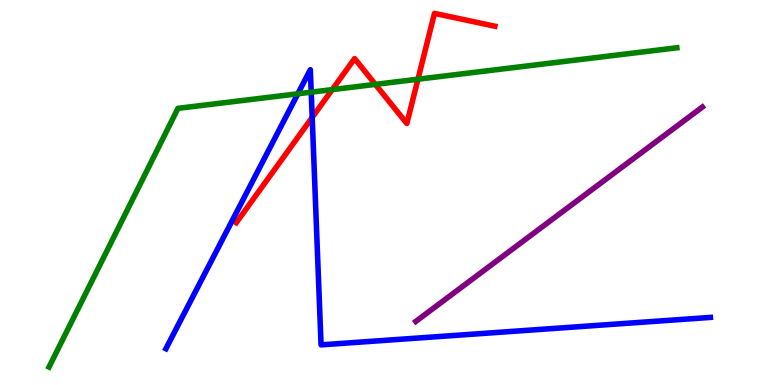[{'lines': ['blue', 'red'], 'intersections': [{'x': 4.03, 'y': 6.95}]}, {'lines': ['green', 'red'], 'intersections': [{'x': 4.29, 'y': 7.67}, {'x': 4.84, 'y': 7.81}, {'x': 5.39, 'y': 7.94}]}, {'lines': ['purple', 'red'], 'intersections': []}, {'lines': ['blue', 'green'], 'intersections': [{'x': 3.84, 'y': 7.56}, {'x': 4.02, 'y': 7.61}]}, {'lines': ['blue', 'purple'], 'intersections': []}, {'lines': ['green', 'purple'], 'intersections': []}]